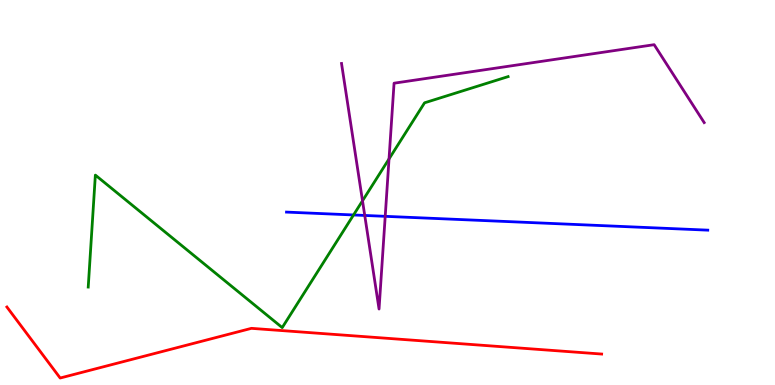[{'lines': ['blue', 'red'], 'intersections': []}, {'lines': ['green', 'red'], 'intersections': []}, {'lines': ['purple', 'red'], 'intersections': []}, {'lines': ['blue', 'green'], 'intersections': [{'x': 4.56, 'y': 4.42}]}, {'lines': ['blue', 'purple'], 'intersections': [{'x': 4.71, 'y': 4.4}, {'x': 4.97, 'y': 4.38}]}, {'lines': ['green', 'purple'], 'intersections': [{'x': 4.68, 'y': 4.78}, {'x': 5.02, 'y': 5.87}]}]